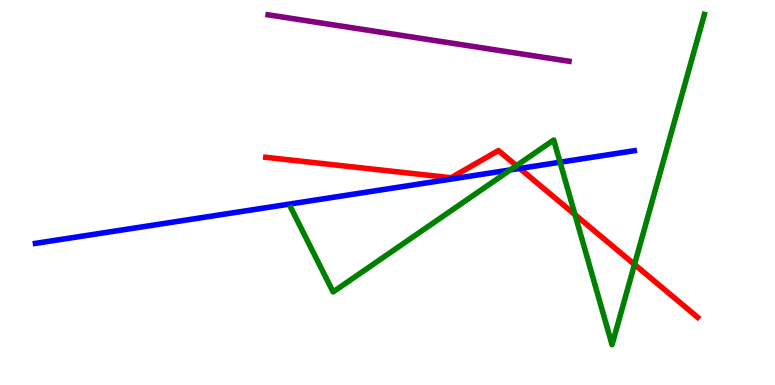[{'lines': ['blue', 'red'], 'intersections': [{'x': 6.71, 'y': 5.62}]}, {'lines': ['green', 'red'], 'intersections': [{'x': 6.66, 'y': 5.7}, {'x': 7.42, 'y': 4.42}, {'x': 8.19, 'y': 3.13}]}, {'lines': ['purple', 'red'], 'intersections': []}, {'lines': ['blue', 'green'], 'intersections': [{'x': 6.58, 'y': 5.59}, {'x': 7.23, 'y': 5.79}]}, {'lines': ['blue', 'purple'], 'intersections': []}, {'lines': ['green', 'purple'], 'intersections': []}]